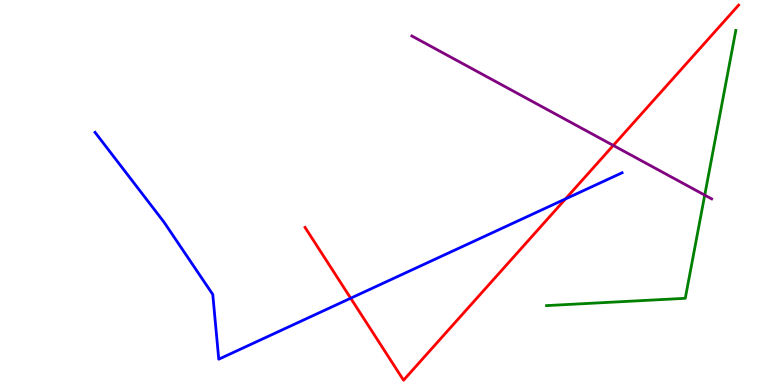[{'lines': ['blue', 'red'], 'intersections': [{'x': 4.53, 'y': 2.25}, {'x': 7.3, 'y': 4.83}]}, {'lines': ['green', 'red'], 'intersections': []}, {'lines': ['purple', 'red'], 'intersections': [{'x': 7.91, 'y': 6.22}]}, {'lines': ['blue', 'green'], 'intersections': []}, {'lines': ['blue', 'purple'], 'intersections': []}, {'lines': ['green', 'purple'], 'intersections': [{'x': 9.09, 'y': 4.93}]}]